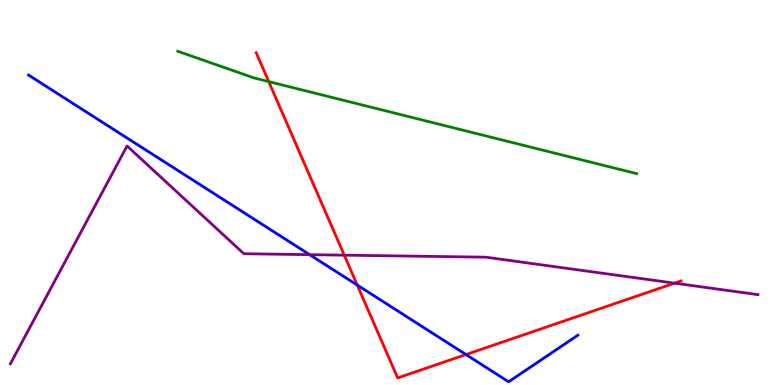[{'lines': ['blue', 'red'], 'intersections': [{'x': 4.61, 'y': 2.6}, {'x': 6.01, 'y': 0.791}]}, {'lines': ['green', 'red'], 'intersections': [{'x': 3.47, 'y': 7.88}]}, {'lines': ['purple', 'red'], 'intersections': [{'x': 4.44, 'y': 3.37}, {'x': 8.7, 'y': 2.65}]}, {'lines': ['blue', 'green'], 'intersections': []}, {'lines': ['blue', 'purple'], 'intersections': [{'x': 4.0, 'y': 3.39}]}, {'lines': ['green', 'purple'], 'intersections': []}]